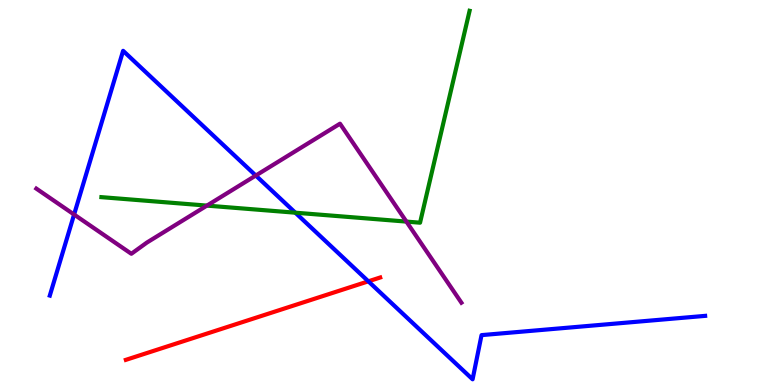[{'lines': ['blue', 'red'], 'intersections': [{'x': 4.75, 'y': 2.69}]}, {'lines': ['green', 'red'], 'intersections': []}, {'lines': ['purple', 'red'], 'intersections': []}, {'lines': ['blue', 'green'], 'intersections': [{'x': 3.81, 'y': 4.48}]}, {'lines': ['blue', 'purple'], 'intersections': [{'x': 0.956, 'y': 4.43}, {'x': 3.3, 'y': 5.44}]}, {'lines': ['green', 'purple'], 'intersections': [{'x': 2.67, 'y': 4.66}, {'x': 5.24, 'y': 4.24}]}]